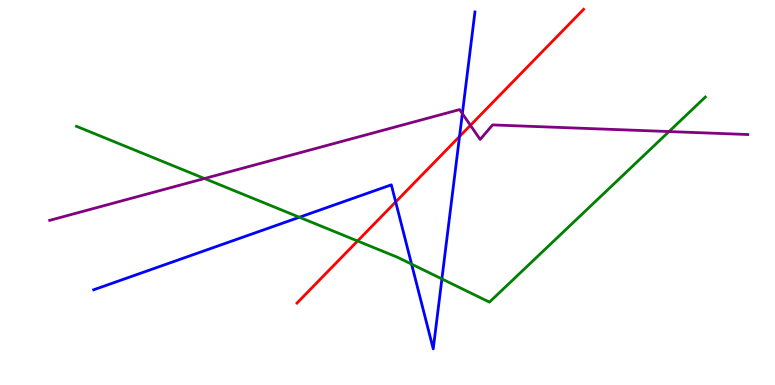[{'lines': ['blue', 'red'], 'intersections': [{'x': 5.11, 'y': 4.76}, {'x': 5.93, 'y': 6.45}]}, {'lines': ['green', 'red'], 'intersections': [{'x': 4.61, 'y': 3.74}]}, {'lines': ['purple', 'red'], 'intersections': [{'x': 6.07, 'y': 6.74}]}, {'lines': ['blue', 'green'], 'intersections': [{'x': 3.86, 'y': 4.36}, {'x': 5.31, 'y': 3.14}, {'x': 5.7, 'y': 2.76}]}, {'lines': ['blue', 'purple'], 'intersections': [{'x': 5.97, 'y': 7.05}]}, {'lines': ['green', 'purple'], 'intersections': [{'x': 2.64, 'y': 5.36}, {'x': 8.63, 'y': 6.58}]}]